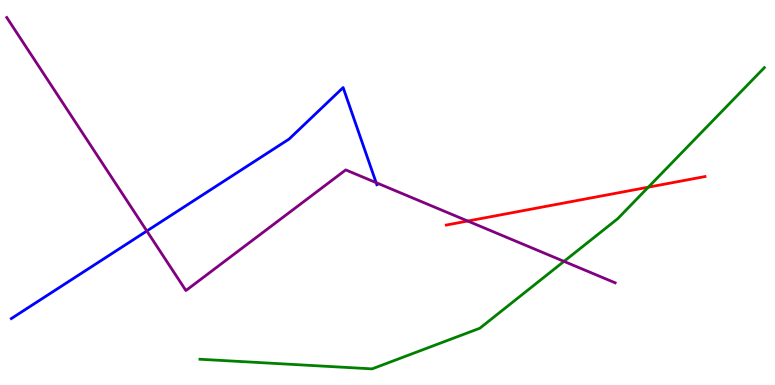[{'lines': ['blue', 'red'], 'intersections': []}, {'lines': ['green', 'red'], 'intersections': [{'x': 8.37, 'y': 5.14}]}, {'lines': ['purple', 'red'], 'intersections': [{'x': 6.04, 'y': 4.26}]}, {'lines': ['blue', 'green'], 'intersections': []}, {'lines': ['blue', 'purple'], 'intersections': [{'x': 1.89, 'y': 4.0}, {'x': 4.85, 'y': 5.26}]}, {'lines': ['green', 'purple'], 'intersections': [{'x': 7.28, 'y': 3.21}]}]